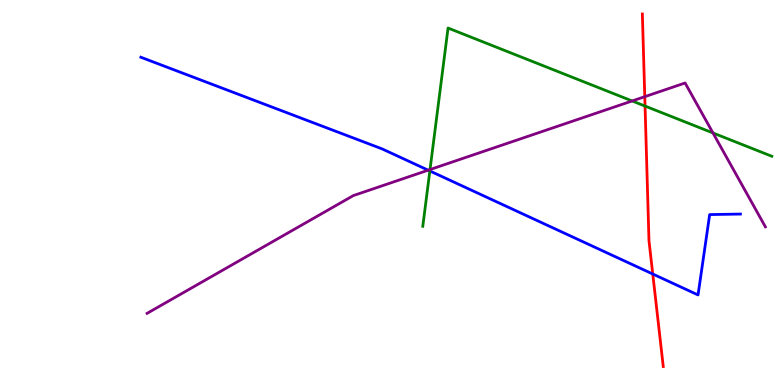[{'lines': ['blue', 'red'], 'intersections': [{'x': 8.42, 'y': 2.88}]}, {'lines': ['green', 'red'], 'intersections': [{'x': 8.32, 'y': 7.25}]}, {'lines': ['purple', 'red'], 'intersections': [{'x': 8.32, 'y': 7.49}]}, {'lines': ['blue', 'green'], 'intersections': [{'x': 5.55, 'y': 5.56}]}, {'lines': ['blue', 'purple'], 'intersections': [{'x': 5.52, 'y': 5.58}]}, {'lines': ['green', 'purple'], 'intersections': [{'x': 5.55, 'y': 5.6}, {'x': 8.16, 'y': 7.38}, {'x': 9.2, 'y': 6.55}]}]